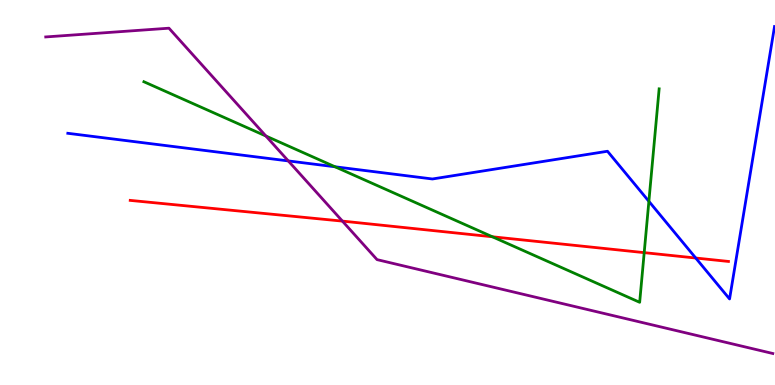[{'lines': ['blue', 'red'], 'intersections': [{'x': 8.98, 'y': 3.3}]}, {'lines': ['green', 'red'], 'intersections': [{'x': 6.35, 'y': 3.85}, {'x': 8.31, 'y': 3.44}]}, {'lines': ['purple', 'red'], 'intersections': [{'x': 4.42, 'y': 4.26}]}, {'lines': ['blue', 'green'], 'intersections': [{'x': 4.32, 'y': 5.67}, {'x': 8.37, 'y': 4.77}]}, {'lines': ['blue', 'purple'], 'intersections': [{'x': 3.72, 'y': 5.82}]}, {'lines': ['green', 'purple'], 'intersections': [{'x': 3.43, 'y': 6.47}]}]